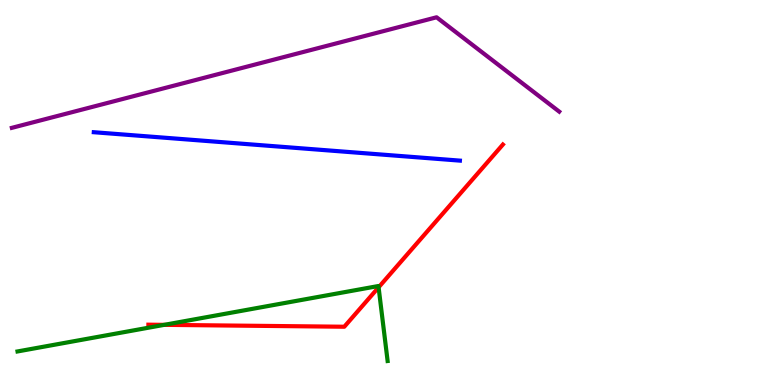[{'lines': ['blue', 'red'], 'intersections': []}, {'lines': ['green', 'red'], 'intersections': [{'x': 2.12, 'y': 1.56}, {'x': 4.89, 'y': 2.54}]}, {'lines': ['purple', 'red'], 'intersections': []}, {'lines': ['blue', 'green'], 'intersections': []}, {'lines': ['blue', 'purple'], 'intersections': []}, {'lines': ['green', 'purple'], 'intersections': []}]